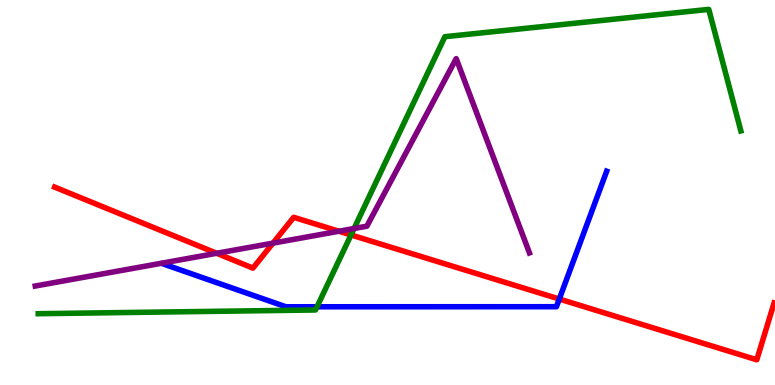[{'lines': ['blue', 'red'], 'intersections': [{'x': 7.22, 'y': 2.23}]}, {'lines': ['green', 'red'], 'intersections': [{'x': 4.53, 'y': 3.9}]}, {'lines': ['purple', 'red'], 'intersections': [{'x': 2.8, 'y': 3.42}, {'x': 3.52, 'y': 3.69}, {'x': 4.37, 'y': 3.99}]}, {'lines': ['blue', 'green'], 'intersections': [{'x': 4.09, 'y': 2.03}]}, {'lines': ['blue', 'purple'], 'intersections': []}, {'lines': ['green', 'purple'], 'intersections': [{'x': 4.57, 'y': 4.07}]}]